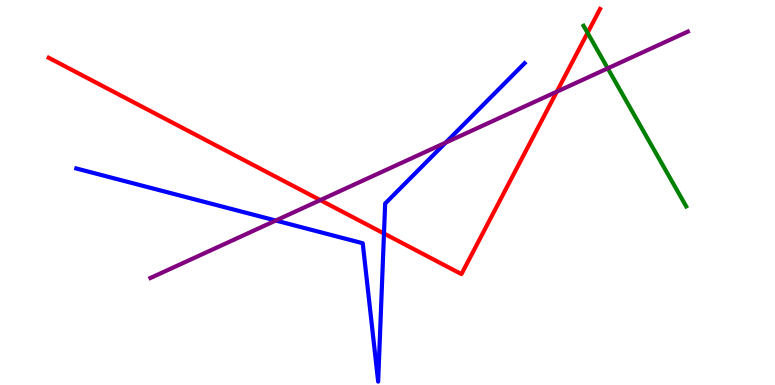[{'lines': ['blue', 'red'], 'intersections': [{'x': 4.95, 'y': 3.94}]}, {'lines': ['green', 'red'], 'intersections': [{'x': 7.58, 'y': 9.15}]}, {'lines': ['purple', 'red'], 'intersections': [{'x': 4.13, 'y': 4.8}, {'x': 7.18, 'y': 7.62}]}, {'lines': ['blue', 'green'], 'intersections': []}, {'lines': ['blue', 'purple'], 'intersections': [{'x': 3.56, 'y': 4.27}, {'x': 5.75, 'y': 6.3}]}, {'lines': ['green', 'purple'], 'intersections': [{'x': 7.84, 'y': 8.23}]}]